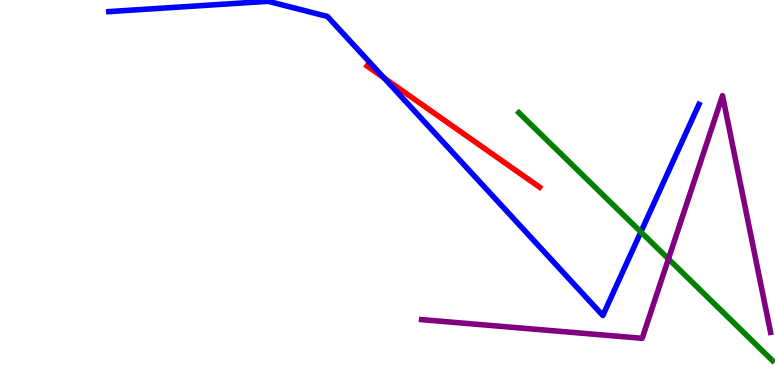[{'lines': ['blue', 'red'], 'intersections': [{'x': 4.96, 'y': 7.98}]}, {'lines': ['green', 'red'], 'intersections': []}, {'lines': ['purple', 'red'], 'intersections': []}, {'lines': ['blue', 'green'], 'intersections': [{'x': 8.27, 'y': 3.97}]}, {'lines': ['blue', 'purple'], 'intersections': []}, {'lines': ['green', 'purple'], 'intersections': [{'x': 8.63, 'y': 3.27}]}]